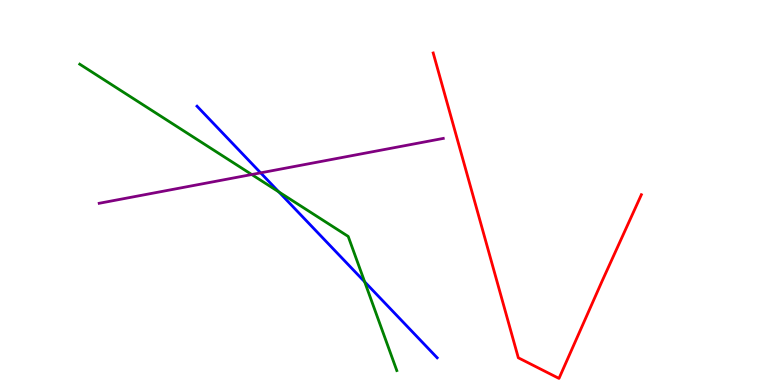[{'lines': ['blue', 'red'], 'intersections': []}, {'lines': ['green', 'red'], 'intersections': []}, {'lines': ['purple', 'red'], 'intersections': []}, {'lines': ['blue', 'green'], 'intersections': [{'x': 3.6, 'y': 5.02}, {'x': 4.71, 'y': 2.68}]}, {'lines': ['blue', 'purple'], 'intersections': [{'x': 3.36, 'y': 5.51}]}, {'lines': ['green', 'purple'], 'intersections': [{'x': 3.25, 'y': 5.47}]}]